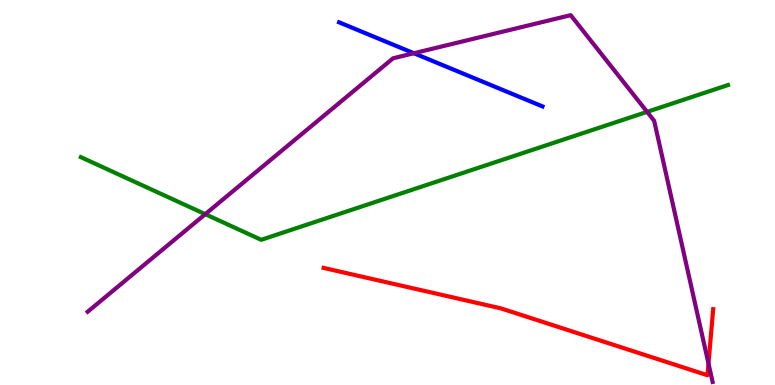[{'lines': ['blue', 'red'], 'intersections': []}, {'lines': ['green', 'red'], 'intersections': []}, {'lines': ['purple', 'red'], 'intersections': [{'x': 9.14, 'y': 0.557}]}, {'lines': ['blue', 'green'], 'intersections': []}, {'lines': ['blue', 'purple'], 'intersections': [{'x': 5.34, 'y': 8.62}]}, {'lines': ['green', 'purple'], 'intersections': [{'x': 2.65, 'y': 4.44}, {'x': 8.35, 'y': 7.09}]}]